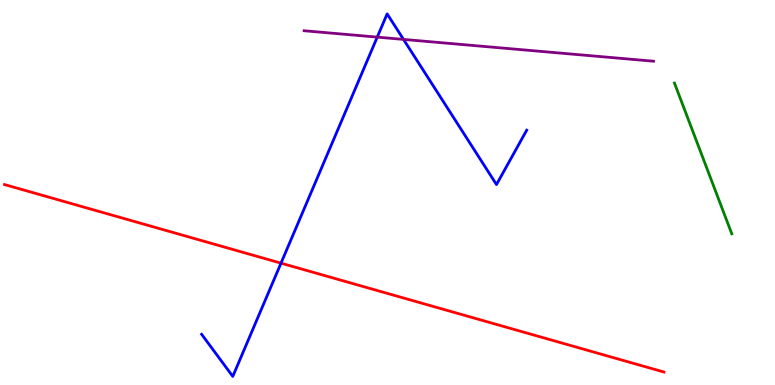[{'lines': ['blue', 'red'], 'intersections': [{'x': 3.63, 'y': 3.16}]}, {'lines': ['green', 'red'], 'intersections': []}, {'lines': ['purple', 'red'], 'intersections': []}, {'lines': ['blue', 'green'], 'intersections': []}, {'lines': ['blue', 'purple'], 'intersections': [{'x': 4.87, 'y': 9.04}, {'x': 5.21, 'y': 8.98}]}, {'lines': ['green', 'purple'], 'intersections': []}]